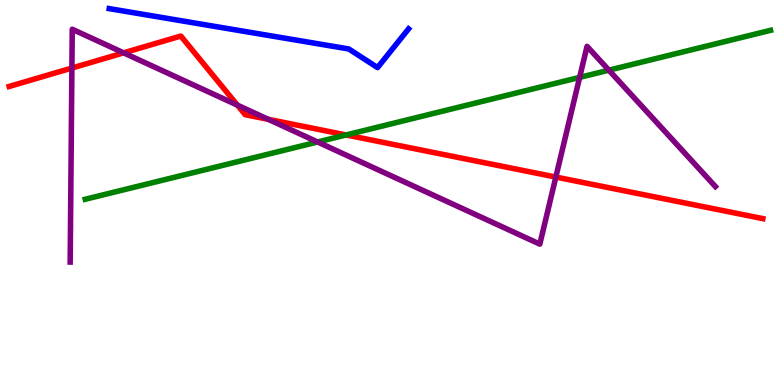[{'lines': ['blue', 'red'], 'intersections': []}, {'lines': ['green', 'red'], 'intersections': [{'x': 4.47, 'y': 6.49}]}, {'lines': ['purple', 'red'], 'intersections': [{'x': 0.928, 'y': 8.23}, {'x': 1.6, 'y': 8.63}, {'x': 3.06, 'y': 7.27}, {'x': 3.46, 'y': 6.9}, {'x': 7.17, 'y': 5.4}]}, {'lines': ['blue', 'green'], 'intersections': []}, {'lines': ['blue', 'purple'], 'intersections': []}, {'lines': ['green', 'purple'], 'intersections': [{'x': 4.1, 'y': 6.31}, {'x': 7.48, 'y': 7.99}, {'x': 7.86, 'y': 8.18}]}]